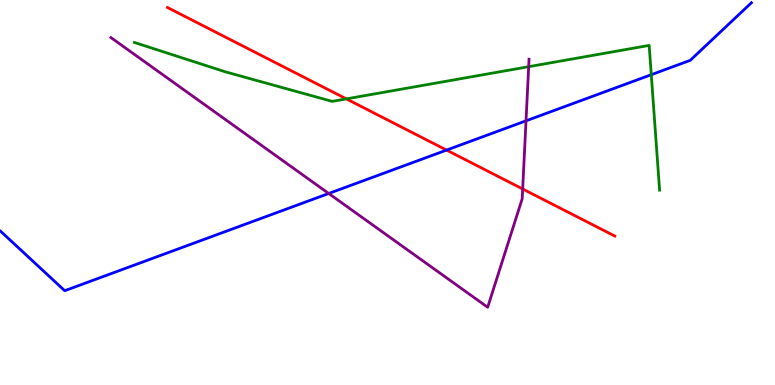[{'lines': ['blue', 'red'], 'intersections': [{'x': 5.76, 'y': 6.1}]}, {'lines': ['green', 'red'], 'intersections': [{'x': 4.47, 'y': 7.43}]}, {'lines': ['purple', 'red'], 'intersections': [{'x': 6.74, 'y': 5.09}]}, {'lines': ['blue', 'green'], 'intersections': [{'x': 8.4, 'y': 8.06}]}, {'lines': ['blue', 'purple'], 'intersections': [{'x': 4.24, 'y': 4.97}, {'x': 6.79, 'y': 6.86}]}, {'lines': ['green', 'purple'], 'intersections': [{'x': 6.82, 'y': 8.27}]}]